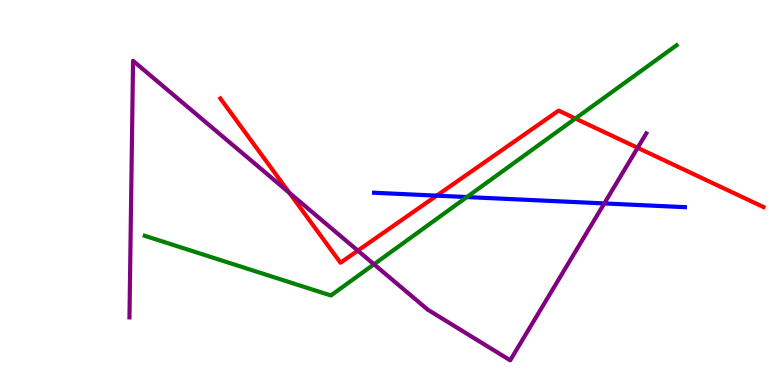[{'lines': ['blue', 'red'], 'intersections': [{'x': 5.63, 'y': 4.92}]}, {'lines': ['green', 'red'], 'intersections': [{'x': 7.42, 'y': 6.92}]}, {'lines': ['purple', 'red'], 'intersections': [{'x': 3.73, 'y': 4.99}, {'x': 4.62, 'y': 3.49}, {'x': 8.23, 'y': 6.16}]}, {'lines': ['blue', 'green'], 'intersections': [{'x': 6.02, 'y': 4.88}]}, {'lines': ['blue', 'purple'], 'intersections': [{'x': 7.8, 'y': 4.72}]}, {'lines': ['green', 'purple'], 'intersections': [{'x': 4.83, 'y': 3.14}]}]